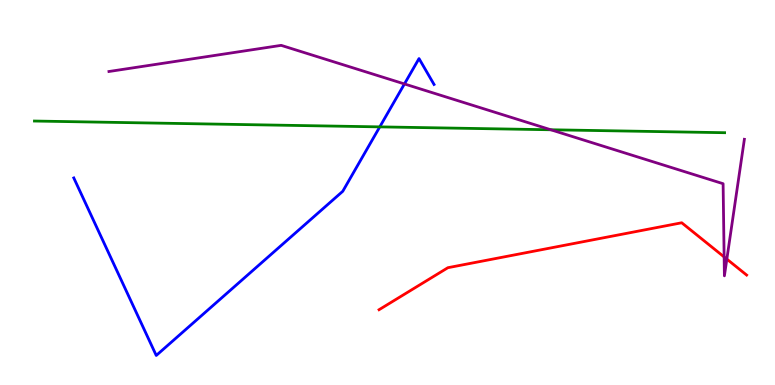[{'lines': ['blue', 'red'], 'intersections': []}, {'lines': ['green', 'red'], 'intersections': []}, {'lines': ['purple', 'red'], 'intersections': [{'x': 9.34, 'y': 3.33}, {'x': 9.38, 'y': 3.27}]}, {'lines': ['blue', 'green'], 'intersections': [{'x': 4.9, 'y': 6.7}]}, {'lines': ['blue', 'purple'], 'intersections': [{'x': 5.22, 'y': 7.82}]}, {'lines': ['green', 'purple'], 'intersections': [{'x': 7.11, 'y': 6.63}]}]